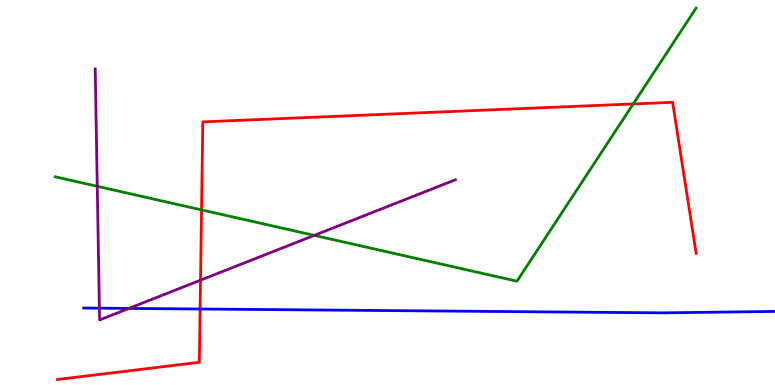[{'lines': ['blue', 'red'], 'intersections': [{'x': 2.58, 'y': 1.97}]}, {'lines': ['green', 'red'], 'intersections': [{'x': 2.6, 'y': 4.55}, {'x': 8.17, 'y': 7.3}]}, {'lines': ['purple', 'red'], 'intersections': [{'x': 2.59, 'y': 2.72}]}, {'lines': ['blue', 'green'], 'intersections': []}, {'lines': ['blue', 'purple'], 'intersections': [{'x': 1.28, 'y': 2.0}, {'x': 1.66, 'y': 1.99}]}, {'lines': ['green', 'purple'], 'intersections': [{'x': 1.25, 'y': 5.16}, {'x': 4.06, 'y': 3.89}]}]